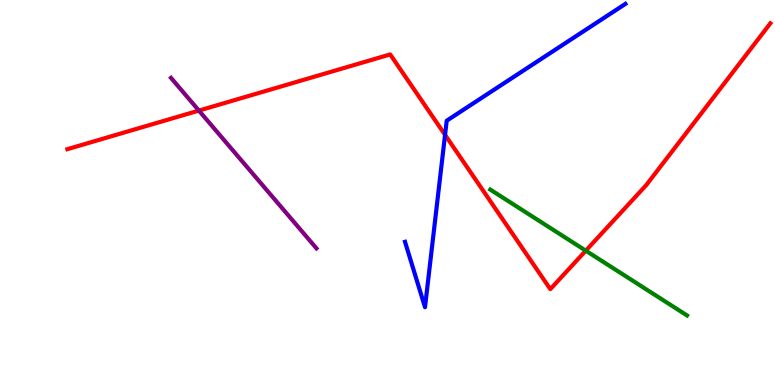[{'lines': ['blue', 'red'], 'intersections': [{'x': 5.74, 'y': 6.5}]}, {'lines': ['green', 'red'], 'intersections': [{'x': 7.56, 'y': 3.49}]}, {'lines': ['purple', 'red'], 'intersections': [{'x': 2.57, 'y': 7.13}]}, {'lines': ['blue', 'green'], 'intersections': []}, {'lines': ['blue', 'purple'], 'intersections': []}, {'lines': ['green', 'purple'], 'intersections': []}]